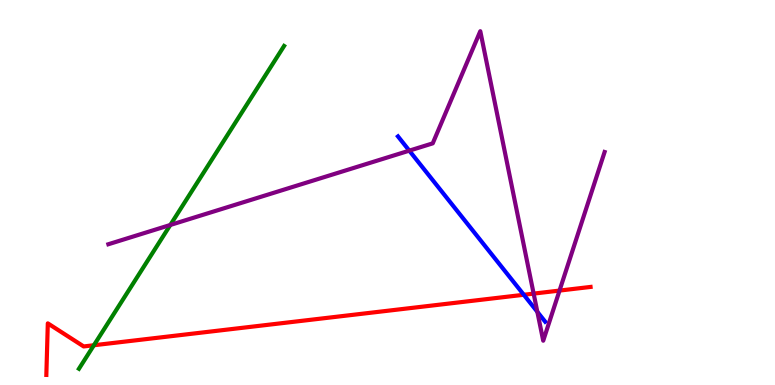[{'lines': ['blue', 'red'], 'intersections': [{'x': 6.76, 'y': 2.34}]}, {'lines': ['green', 'red'], 'intersections': [{'x': 1.21, 'y': 1.03}]}, {'lines': ['purple', 'red'], 'intersections': [{'x': 6.89, 'y': 2.37}, {'x': 7.22, 'y': 2.45}]}, {'lines': ['blue', 'green'], 'intersections': []}, {'lines': ['blue', 'purple'], 'intersections': [{'x': 5.28, 'y': 6.09}, {'x': 6.93, 'y': 1.9}]}, {'lines': ['green', 'purple'], 'intersections': [{'x': 2.2, 'y': 4.16}]}]